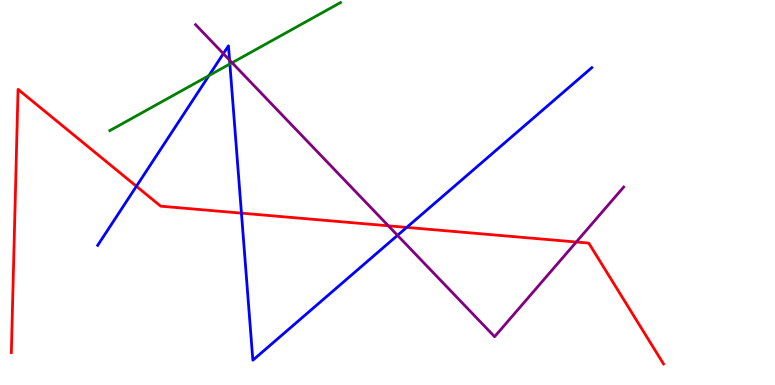[{'lines': ['blue', 'red'], 'intersections': [{'x': 1.76, 'y': 5.16}, {'x': 3.12, 'y': 4.46}, {'x': 5.25, 'y': 4.09}]}, {'lines': ['green', 'red'], 'intersections': []}, {'lines': ['purple', 'red'], 'intersections': [{'x': 5.01, 'y': 4.13}, {'x': 7.44, 'y': 3.71}]}, {'lines': ['blue', 'green'], 'intersections': [{'x': 2.7, 'y': 8.04}, {'x': 2.97, 'y': 8.34}]}, {'lines': ['blue', 'purple'], 'intersections': [{'x': 2.88, 'y': 8.61}, {'x': 2.96, 'y': 8.44}, {'x': 5.13, 'y': 3.89}]}, {'lines': ['green', 'purple'], 'intersections': [{'x': 2.99, 'y': 8.37}]}]